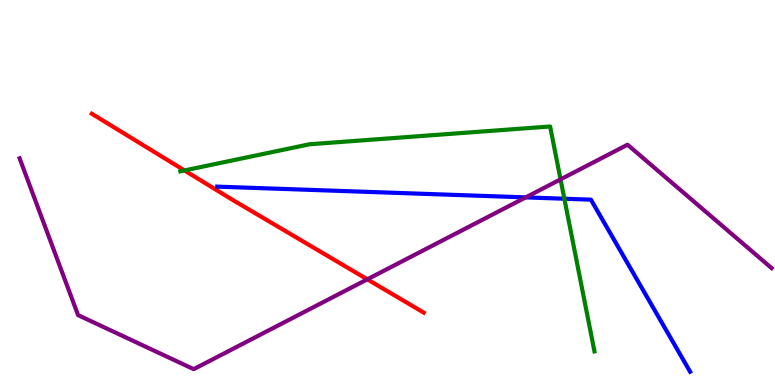[{'lines': ['blue', 'red'], 'intersections': []}, {'lines': ['green', 'red'], 'intersections': [{'x': 2.38, 'y': 5.57}]}, {'lines': ['purple', 'red'], 'intersections': [{'x': 4.74, 'y': 2.74}]}, {'lines': ['blue', 'green'], 'intersections': [{'x': 7.28, 'y': 4.84}]}, {'lines': ['blue', 'purple'], 'intersections': [{'x': 6.78, 'y': 4.87}]}, {'lines': ['green', 'purple'], 'intersections': [{'x': 7.23, 'y': 5.34}]}]